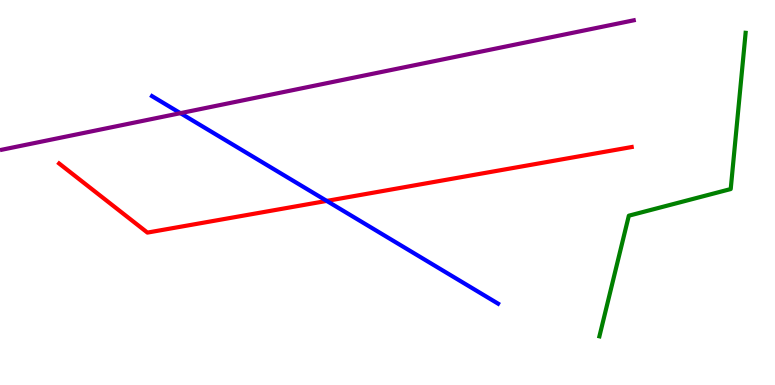[{'lines': ['blue', 'red'], 'intersections': [{'x': 4.22, 'y': 4.78}]}, {'lines': ['green', 'red'], 'intersections': []}, {'lines': ['purple', 'red'], 'intersections': []}, {'lines': ['blue', 'green'], 'intersections': []}, {'lines': ['blue', 'purple'], 'intersections': [{'x': 2.33, 'y': 7.06}]}, {'lines': ['green', 'purple'], 'intersections': []}]